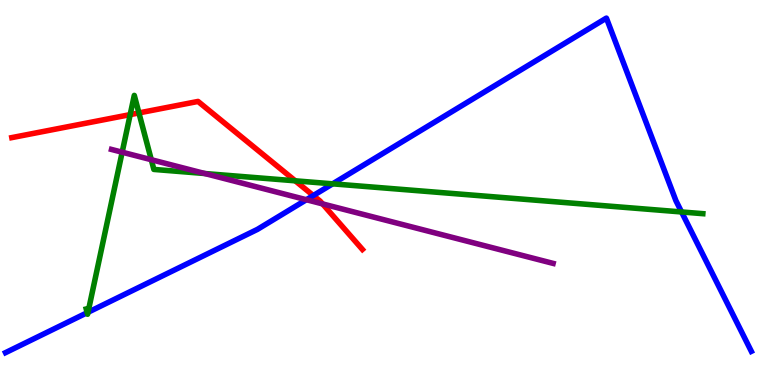[{'lines': ['blue', 'red'], 'intersections': [{'x': 4.04, 'y': 4.92}]}, {'lines': ['green', 'red'], 'intersections': [{'x': 1.68, 'y': 7.02}, {'x': 1.79, 'y': 7.07}, {'x': 3.81, 'y': 5.3}]}, {'lines': ['purple', 'red'], 'intersections': [{'x': 4.16, 'y': 4.7}]}, {'lines': ['blue', 'green'], 'intersections': [{'x': 1.12, 'y': 1.88}, {'x': 1.14, 'y': 1.89}, {'x': 4.29, 'y': 5.23}, {'x': 8.79, 'y': 4.49}]}, {'lines': ['blue', 'purple'], 'intersections': [{'x': 3.95, 'y': 4.81}]}, {'lines': ['green', 'purple'], 'intersections': [{'x': 1.58, 'y': 6.05}, {'x': 1.95, 'y': 5.85}, {'x': 2.64, 'y': 5.49}]}]